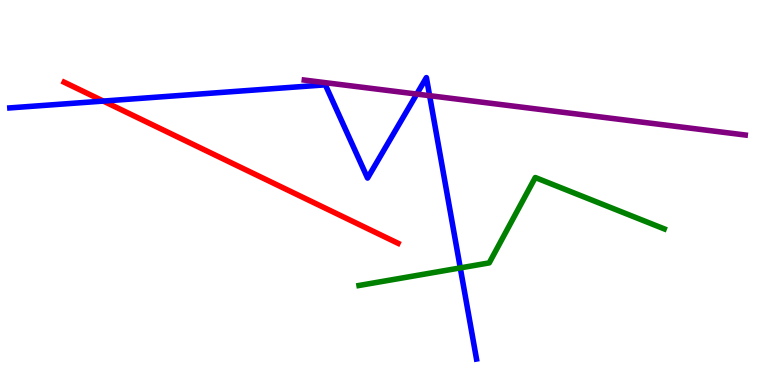[{'lines': ['blue', 'red'], 'intersections': [{'x': 1.33, 'y': 7.37}]}, {'lines': ['green', 'red'], 'intersections': []}, {'lines': ['purple', 'red'], 'intersections': []}, {'lines': ['blue', 'green'], 'intersections': [{'x': 5.94, 'y': 3.04}]}, {'lines': ['blue', 'purple'], 'intersections': [{'x': 5.38, 'y': 7.56}, {'x': 5.54, 'y': 7.52}]}, {'lines': ['green', 'purple'], 'intersections': []}]